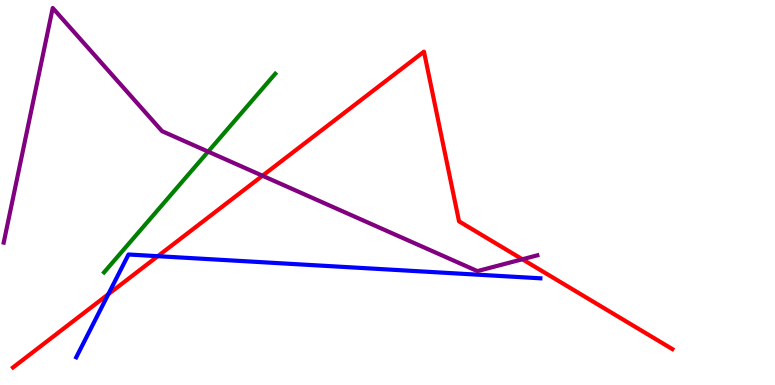[{'lines': ['blue', 'red'], 'intersections': [{'x': 1.4, 'y': 2.36}, {'x': 2.04, 'y': 3.35}]}, {'lines': ['green', 'red'], 'intersections': []}, {'lines': ['purple', 'red'], 'intersections': [{'x': 3.39, 'y': 5.44}, {'x': 6.74, 'y': 3.27}]}, {'lines': ['blue', 'green'], 'intersections': []}, {'lines': ['blue', 'purple'], 'intersections': []}, {'lines': ['green', 'purple'], 'intersections': [{'x': 2.69, 'y': 6.06}]}]